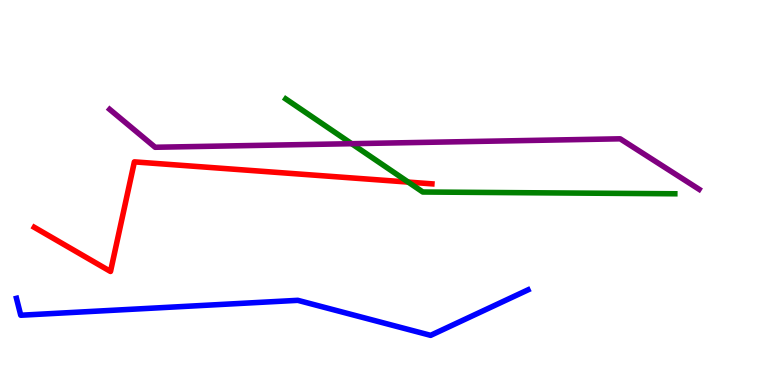[{'lines': ['blue', 'red'], 'intersections': []}, {'lines': ['green', 'red'], 'intersections': [{'x': 5.27, 'y': 5.27}]}, {'lines': ['purple', 'red'], 'intersections': []}, {'lines': ['blue', 'green'], 'intersections': []}, {'lines': ['blue', 'purple'], 'intersections': []}, {'lines': ['green', 'purple'], 'intersections': [{'x': 4.54, 'y': 6.27}]}]